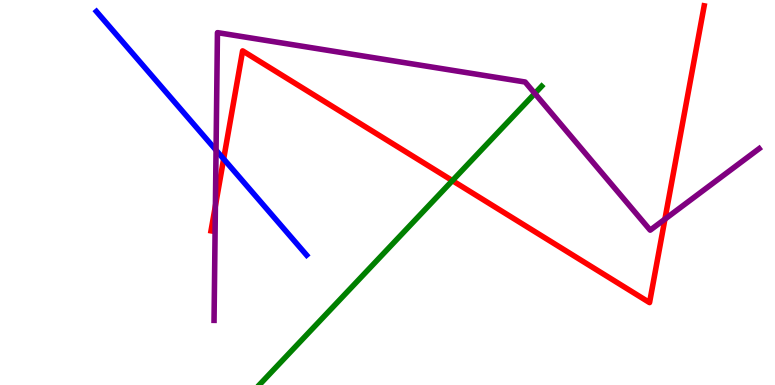[{'lines': ['blue', 'red'], 'intersections': [{'x': 2.89, 'y': 5.87}]}, {'lines': ['green', 'red'], 'intersections': [{'x': 5.84, 'y': 5.31}]}, {'lines': ['purple', 'red'], 'intersections': [{'x': 2.78, 'y': 4.65}, {'x': 8.58, 'y': 4.31}]}, {'lines': ['blue', 'green'], 'intersections': []}, {'lines': ['blue', 'purple'], 'intersections': [{'x': 2.79, 'y': 6.1}]}, {'lines': ['green', 'purple'], 'intersections': [{'x': 6.9, 'y': 7.57}]}]